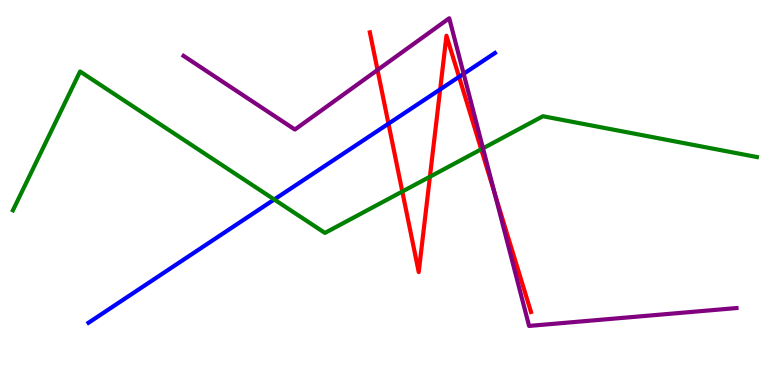[{'lines': ['blue', 'red'], 'intersections': [{'x': 5.01, 'y': 6.79}, {'x': 5.68, 'y': 7.68}, {'x': 5.92, 'y': 8.0}]}, {'lines': ['green', 'red'], 'intersections': [{'x': 5.19, 'y': 5.03}, {'x': 5.55, 'y': 5.41}, {'x': 6.21, 'y': 6.12}]}, {'lines': ['purple', 'red'], 'intersections': [{'x': 4.87, 'y': 8.18}, {'x': 6.38, 'y': 4.99}]}, {'lines': ['blue', 'green'], 'intersections': [{'x': 3.54, 'y': 4.82}]}, {'lines': ['blue', 'purple'], 'intersections': [{'x': 5.98, 'y': 8.08}]}, {'lines': ['green', 'purple'], 'intersections': [{'x': 6.23, 'y': 6.15}]}]